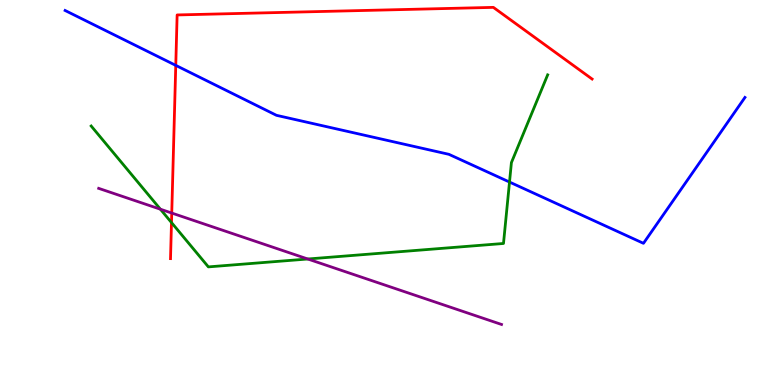[{'lines': ['blue', 'red'], 'intersections': [{'x': 2.27, 'y': 8.3}]}, {'lines': ['green', 'red'], 'intersections': [{'x': 2.21, 'y': 4.22}]}, {'lines': ['purple', 'red'], 'intersections': [{'x': 2.22, 'y': 4.47}]}, {'lines': ['blue', 'green'], 'intersections': [{'x': 6.57, 'y': 5.27}]}, {'lines': ['blue', 'purple'], 'intersections': []}, {'lines': ['green', 'purple'], 'intersections': [{'x': 2.07, 'y': 4.57}, {'x': 3.97, 'y': 3.27}]}]